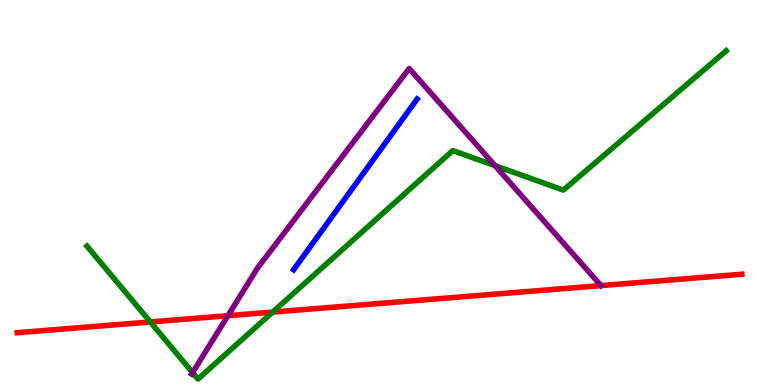[{'lines': ['blue', 'red'], 'intersections': []}, {'lines': ['green', 'red'], 'intersections': [{'x': 1.94, 'y': 1.64}, {'x': 3.52, 'y': 1.89}]}, {'lines': ['purple', 'red'], 'intersections': [{'x': 2.94, 'y': 1.8}, {'x': 7.75, 'y': 2.58}]}, {'lines': ['blue', 'green'], 'intersections': []}, {'lines': ['blue', 'purple'], 'intersections': []}, {'lines': ['green', 'purple'], 'intersections': [{'x': 2.49, 'y': 0.323}, {'x': 6.39, 'y': 5.7}]}]